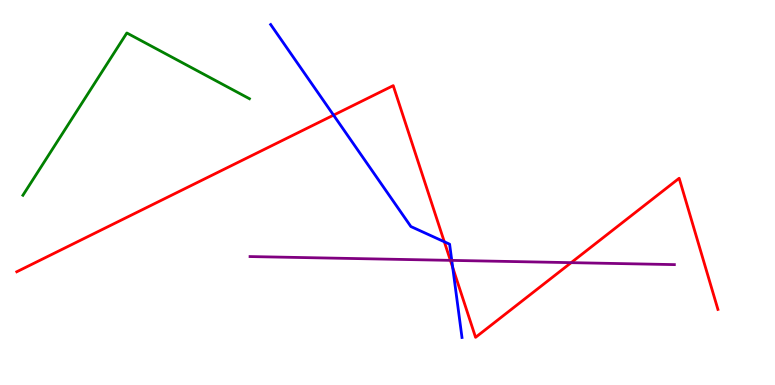[{'lines': ['blue', 'red'], 'intersections': [{'x': 4.3, 'y': 7.01}, {'x': 5.73, 'y': 3.72}, {'x': 5.84, 'y': 3.05}]}, {'lines': ['green', 'red'], 'intersections': []}, {'lines': ['purple', 'red'], 'intersections': [{'x': 5.81, 'y': 3.24}, {'x': 7.37, 'y': 3.18}]}, {'lines': ['blue', 'green'], 'intersections': []}, {'lines': ['blue', 'purple'], 'intersections': [{'x': 5.83, 'y': 3.24}]}, {'lines': ['green', 'purple'], 'intersections': []}]